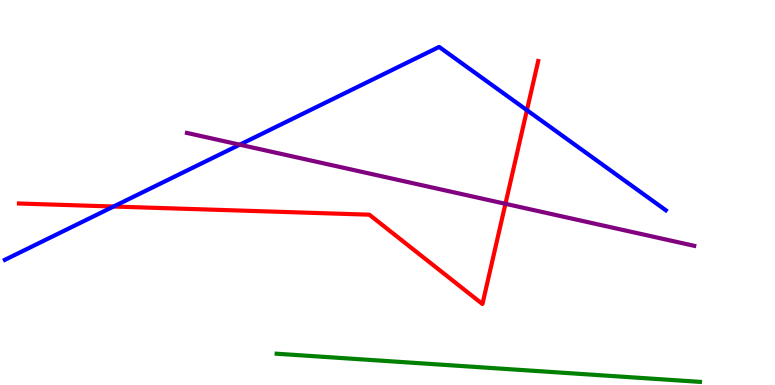[{'lines': ['blue', 'red'], 'intersections': [{'x': 1.47, 'y': 4.64}, {'x': 6.8, 'y': 7.14}]}, {'lines': ['green', 'red'], 'intersections': []}, {'lines': ['purple', 'red'], 'intersections': [{'x': 6.52, 'y': 4.71}]}, {'lines': ['blue', 'green'], 'intersections': []}, {'lines': ['blue', 'purple'], 'intersections': [{'x': 3.09, 'y': 6.24}]}, {'lines': ['green', 'purple'], 'intersections': []}]